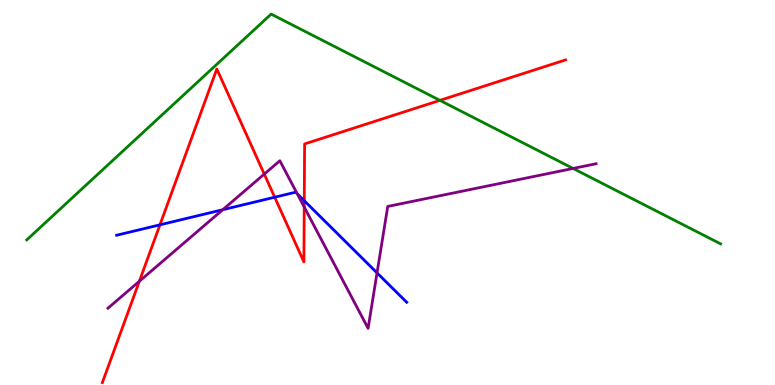[{'lines': ['blue', 'red'], 'intersections': [{'x': 2.06, 'y': 4.16}, {'x': 3.54, 'y': 4.88}, {'x': 3.93, 'y': 4.79}]}, {'lines': ['green', 'red'], 'intersections': [{'x': 5.68, 'y': 7.39}]}, {'lines': ['purple', 'red'], 'intersections': [{'x': 1.8, 'y': 2.69}, {'x': 3.41, 'y': 5.48}, {'x': 3.93, 'y': 4.62}]}, {'lines': ['blue', 'green'], 'intersections': []}, {'lines': ['blue', 'purple'], 'intersections': [{'x': 2.87, 'y': 4.55}, {'x': 3.84, 'y': 4.97}, {'x': 4.86, 'y': 2.91}]}, {'lines': ['green', 'purple'], 'intersections': [{'x': 7.39, 'y': 5.62}]}]